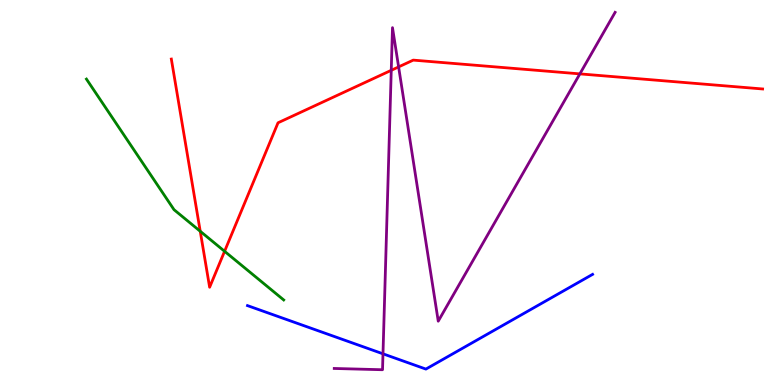[{'lines': ['blue', 'red'], 'intersections': []}, {'lines': ['green', 'red'], 'intersections': [{'x': 2.58, 'y': 3.99}, {'x': 2.9, 'y': 3.47}]}, {'lines': ['purple', 'red'], 'intersections': [{'x': 5.05, 'y': 8.17}, {'x': 5.14, 'y': 8.26}, {'x': 7.48, 'y': 8.08}]}, {'lines': ['blue', 'green'], 'intersections': []}, {'lines': ['blue', 'purple'], 'intersections': [{'x': 4.94, 'y': 0.81}]}, {'lines': ['green', 'purple'], 'intersections': []}]